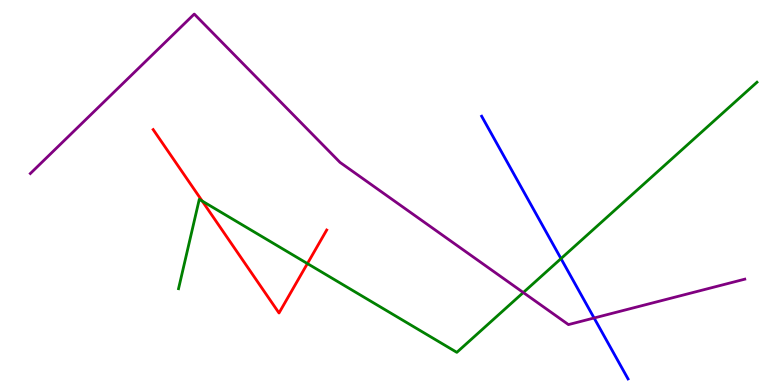[{'lines': ['blue', 'red'], 'intersections': []}, {'lines': ['green', 'red'], 'intersections': [{'x': 2.61, 'y': 4.78}, {'x': 3.97, 'y': 3.15}]}, {'lines': ['purple', 'red'], 'intersections': []}, {'lines': ['blue', 'green'], 'intersections': [{'x': 7.24, 'y': 3.28}]}, {'lines': ['blue', 'purple'], 'intersections': [{'x': 7.67, 'y': 1.74}]}, {'lines': ['green', 'purple'], 'intersections': [{'x': 6.75, 'y': 2.4}]}]